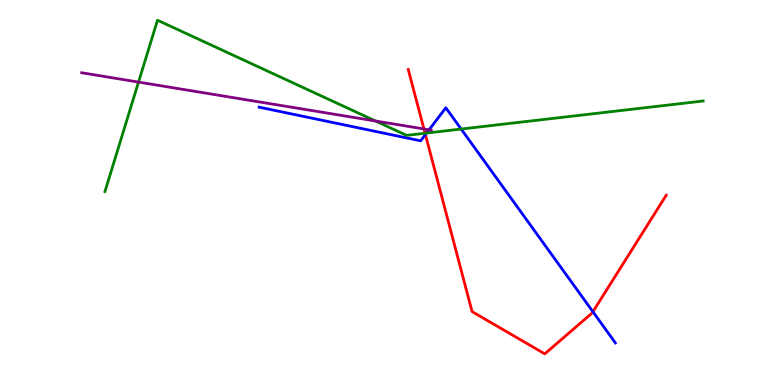[{'lines': ['blue', 'red'], 'intersections': [{'x': 5.49, 'y': 6.5}, {'x': 7.65, 'y': 1.9}]}, {'lines': ['green', 'red'], 'intersections': [{'x': 5.48, 'y': 6.54}]}, {'lines': ['purple', 'red'], 'intersections': [{'x': 5.47, 'y': 6.65}]}, {'lines': ['blue', 'green'], 'intersections': [{'x': 5.5, 'y': 6.54}, {'x': 5.95, 'y': 6.65}]}, {'lines': ['blue', 'purple'], 'intersections': [{'x': 5.54, 'y': 6.63}]}, {'lines': ['green', 'purple'], 'intersections': [{'x': 1.79, 'y': 7.87}, {'x': 4.85, 'y': 6.86}]}]